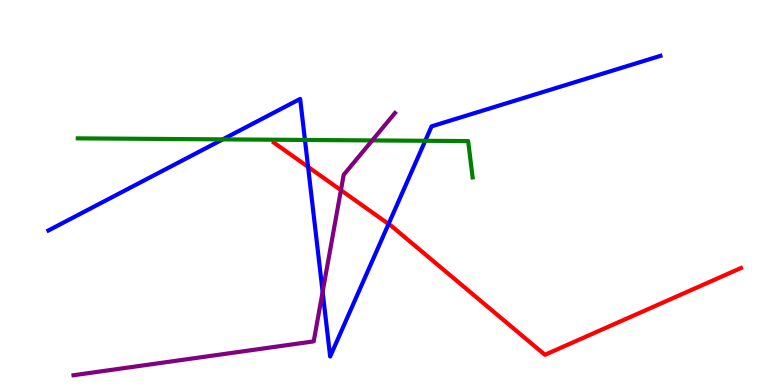[{'lines': ['blue', 'red'], 'intersections': [{'x': 3.98, 'y': 5.67}, {'x': 5.01, 'y': 4.18}]}, {'lines': ['green', 'red'], 'intersections': []}, {'lines': ['purple', 'red'], 'intersections': [{'x': 4.4, 'y': 5.06}]}, {'lines': ['blue', 'green'], 'intersections': [{'x': 2.87, 'y': 6.38}, {'x': 3.93, 'y': 6.36}, {'x': 5.49, 'y': 6.34}]}, {'lines': ['blue', 'purple'], 'intersections': [{'x': 4.16, 'y': 2.42}]}, {'lines': ['green', 'purple'], 'intersections': [{'x': 4.8, 'y': 6.35}]}]